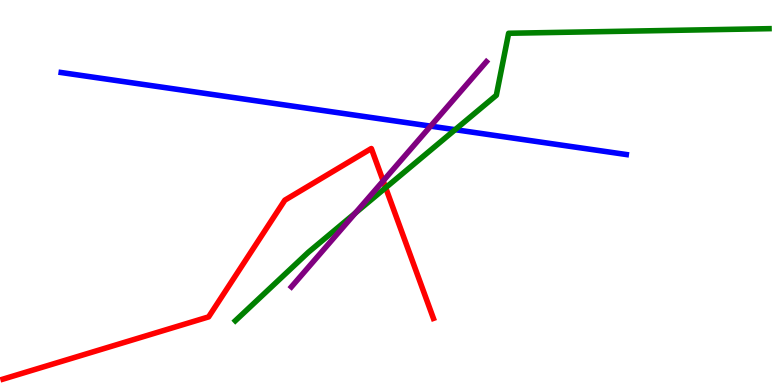[{'lines': ['blue', 'red'], 'intersections': []}, {'lines': ['green', 'red'], 'intersections': [{'x': 4.98, 'y': 5.12}]}, {'lines': ['purple', 'red'], 'intersections': [{'x': 4.94, 'y': 5.3}]}, {'lines': ['blue', 'green'], 'intersections': [{'x': 5.87, 'y': 6.63}]}, {'lines': ['blue', 'purple'], 'intersections': [{'x': 5.56, 'y': 6.72}]}, {'lines': ['green', 'purple'], 'intersections': [{'x': 4.59, 'y': 4.47}]}]